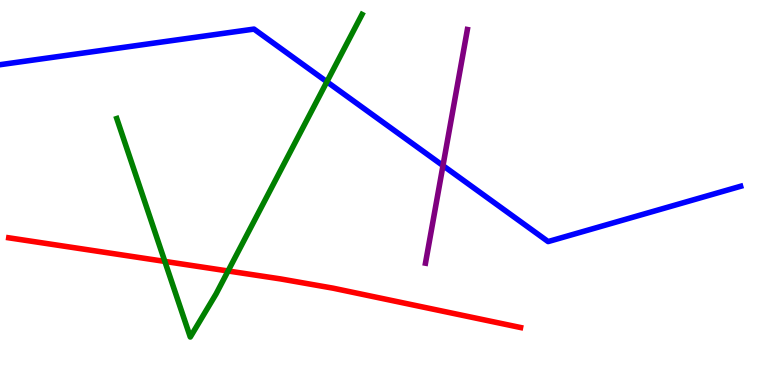[{'lines': ['blue', 'red'], 'intersections': []}, {'lines': ['green', 'red'], 'intersections': [{'x': 2.13, 'y': 3.21}, {'x': 2.94, 'y': 2.96}]}, {'lines': ['purple', 'red'], 'intersections': []}, {'lines': ['blue', 'green'], 'intersections': [{'x': 4.22, 'y': 7.88}]}, {'lines': ['blue', 'purple'], 'intersections': [{'x': 5.72, 'y': 5.7}]}, {'lines': ['green', 'purple'], 'intersections': []}]